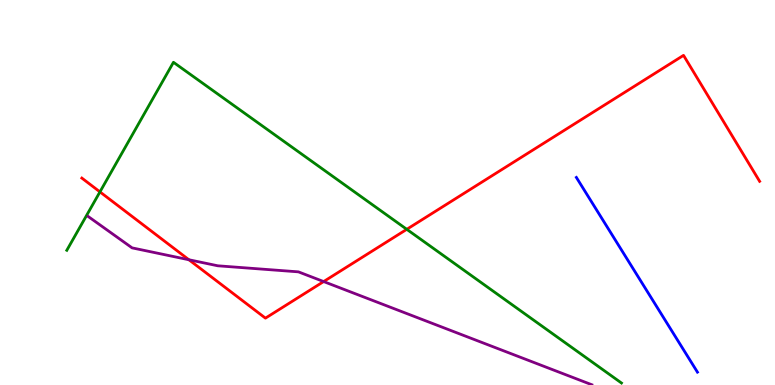[{'lines': ['blue', 'red'], 'intersections': []}, {'lines': ['green', 'red'], 'intersections': [{'x': 1.29, 'y': 5.02}, {'x': 5.25, 'y': 4.04}]}, {'lines': ['purple', 'red'], 'intersections': [{'x': 2.44, 'y': 3.25}, {'x': 4.18, 'y': 2.69}]}, {'lines': ['blue', 'green'], 'intersections': []}, {'lines': ['blue', 'purple'], 'intersections': []}, {'lines': ['green', 'purple'], 'intersections': []}]